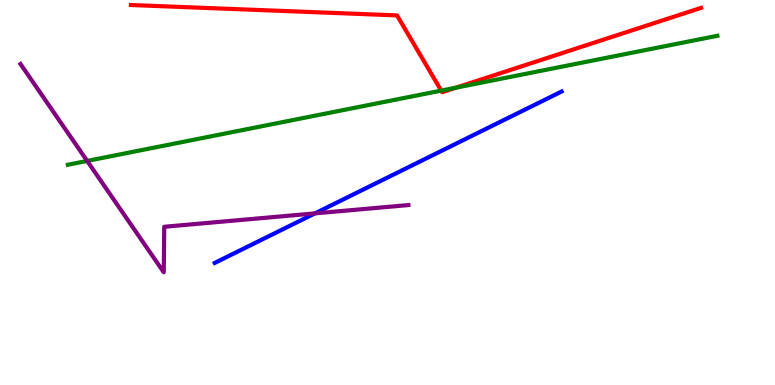[{'lines': ['blue', 'red'], 'intersections': []}, {'lines': ['green', 'red'], 'intersections': [{'x': 5.69, 'y': 7.65}, {'x': 5.88, 'y': 7.72}]}, {'lines': ['purple', 'red'], 'intersections': []}, {'lines': ['blue', 'green'], 'intersections': []}, {'lines': ['blue', 'purple'], 'intersections': [{'x': 4.06, 'y': 4.46}]}, {'lines': ['green', 'purple'], 'intersections': [{'x': 1.12, 'y': 5.82}]}]